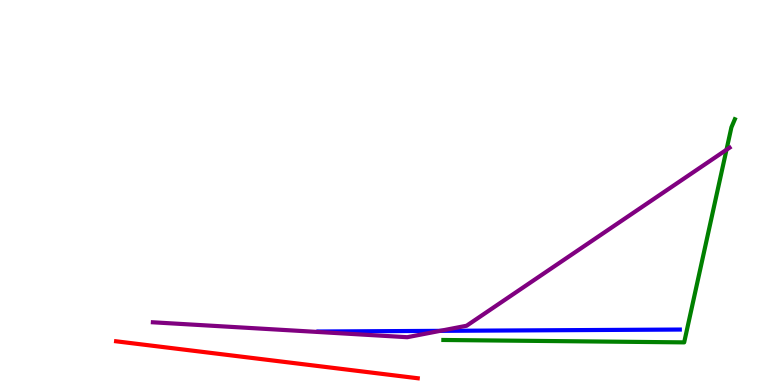[{'lines': ['blue', 'red'], 'intersections': []}, {'lines': ['green', 'red'], 'intersections': []}, {'lines': ['purple', 'red'], 'intersections': []}, {'lines': ['blue', 'green'], 'intersections': []}, {'lines': ['blue', 'purple'], 'intersections': [{'x': 5.68, 'y': 1.41}]}, {'lines': ['green', 'purple'], 'intersections': [{'x': 9.37, 'y': 6.11}]}]